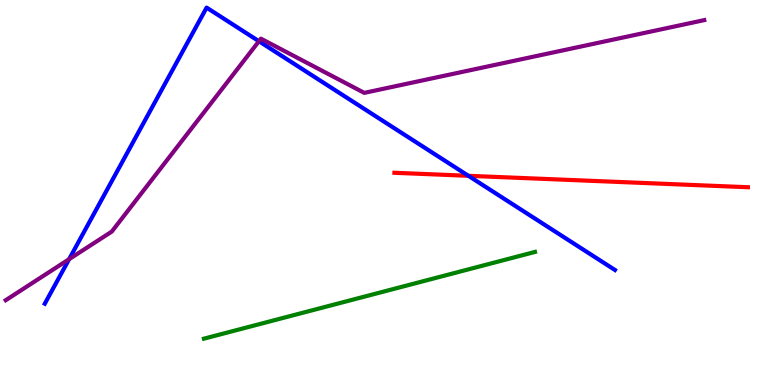[{'lines': ['blue', 'red'], 'intersections': [{'x': 6.04, 'y': 5.43}]}, {'lines': ['green', 'red'], 'intersections': []}, {'lines': ['purple', 'red'], 'intersections': []}, {'lines': ['blue', 'green'], 'intersections': []}, {'lines': ['blue', 'purple'], 'intersections': [{'x': 0.892, 'y': 3.27}, {'x': 3.34, 'y': 8.93}]}, {'lines': ['green', 'purple'], 'intersections': []}]